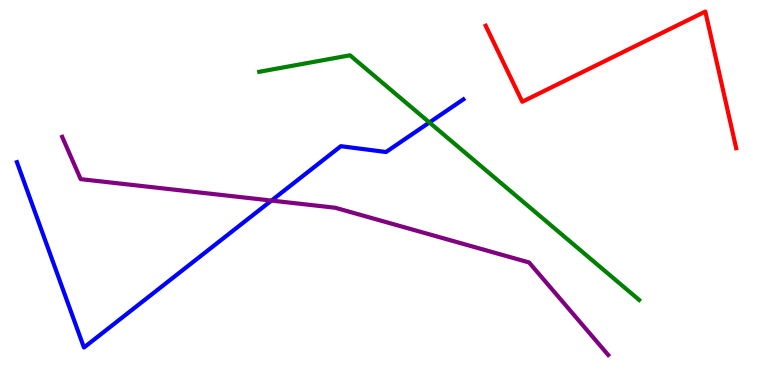[{'lines': ['blue', 'red'], 'intersections': []}, {'lines': ['green', 'red'], 'intersections': []}, {'lines': ['purple', 'red'], 'intersections': []}, {'lines': ['blue', 'green'], 'intersections': [{'x': 5.54, 'y': 6.82}]}, {'lines': ['blue', 'purple'], 'intersections': [{'x': 3.5, 'y': 4.79}]}, {'lines': ['green', 'purple'], 'intersections': []}]